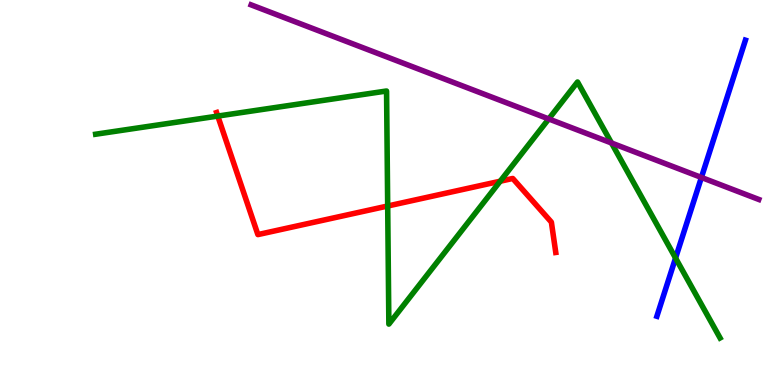[{'lines': ['blue', 'red'], 'intersections': []}, {'lines': ['green', 'red'], 'intersections': [{'x': 2.81, 'y': 6.99}, {'x': 5.0, 'y': 4.65}, {'x': 6.45, 'y': 5.29}]}, {'lines': ['purple', 'red'], 'intersections': []}, {'lines': ['blue', 'green'], 'intersections': [{'x': 8.72, 'y': 3.3}]}, {'lines': ['blue', 'purple'], 'intersections': [{'x': 9.05, 'y': 5.39}]}, {'lines': ['green', 'purple'], 'intersections': [{'x': 7.08, 'y': 6.91}, {'x': 7.89, 'y': 6.29}]}]